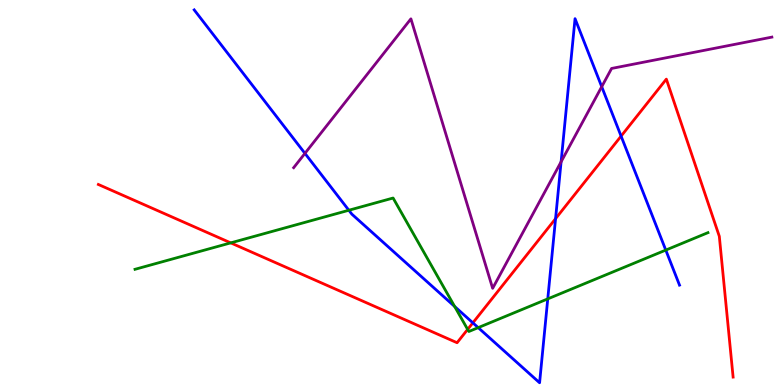[{'lines': ['blue', 'red'], 'intersections': [{'x': 6.1, 'y': 1.61}, {'x': 7.17, 'y': 4.32}, {'x': 8.01, 'y': 6.46}]}, {'lines': ['green', 'red'], 'intersections': [{'x': 2.98, 'y': 3.69}, {'x': 6.03, 'y': 1.44}]}, {'lines': ['purple', 'red'], 'intersections': []}, {'lines': ['blue', 'green'], 'intersections': [{'x': 4.5, 'y': 4.54}, {'x': 5.87, 'y': 2.04}, {'x': 6.17, 'y': 1.49}, {'x': 7.07, 'y': 2.24}, {'x': 8.59, 'y': 3.5}]}, {'lines': ['blue', 'purple'], 'intersections': [{'x': 3.93, 'y': 6.02}, {'x': 7.24, 'y': 5.8}, {'x': 7.76, 'y': 7.75}]}, {'lines': ['green', 'purple'], 'intersections': []}]